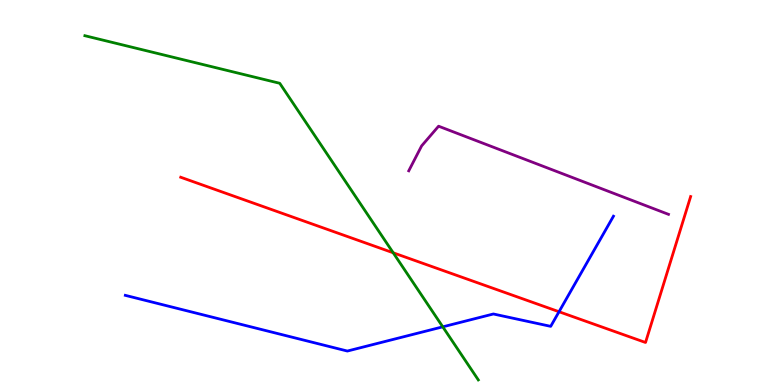[{'lines': ['blue', 'red'], 'intersections': [{'x': 7.21, 'y': 1.9}]}, {'lines': ['green', 'red'], 'intersections': [{'x': 5.07, 'y': 3.43}]}, {'lines': ['purple', 'red'], 'intersections': []}, {'lines': ['blue', 'green'], 'intersections': [{'x': 5.71, 'y': 1.51}]}, {'lines': ['blue', 'purple'], 'intersections': []}, {'lines': ['green', 'purple'], 'intersections': []}]